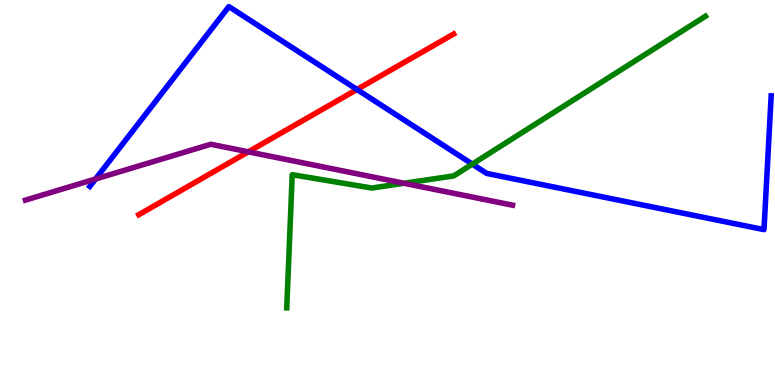[{'lines': ['blue', 'red'], 'intersections': [{'x': 4.61, 'y': 7.68}]}, {'lines': ['green', 'red'], 'intersections': []}, {'lines': ['purple', 'red'], 'intersections': [{'x': 3.2, 'y': 6.06}]}, {'lines': ['blue', 'green'], 'intersections': [{'x': 6.09, 'y': 5.74}]}, {'lines': ['blue', 'purple'], 'intersections': [{'x': 1.23, 'y': 5.35}]}, {'lines': ['green', 'purple'], 'intersections': [{'x': 5.21, 'y': 5.24}]}]